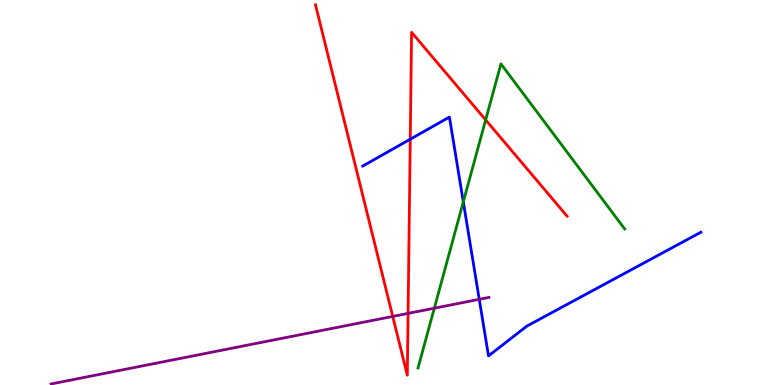[{'lines': ['blue', 'red'], 'intersections': [{'x': 5.29, 'y': 6.38}]}, {'lines': ['green', 'red'], 'intersections': [{'x': 6.27, 'y': 6.89}]}, {'lines': ['purple', 'red'], 'intersections': [{'x': 5.07, 'y': 1.78}, {'x': 5.27, 'y': 1.86}]}, {'lines': ['blue', 'green'], 'intersections': [{'x': 5.98, 'y': 4.76}]}, {'lines': ['blue', 'purple'], 'intersections': [{'x': 6.18, 'y': 2.23}]}, {'lines': ['green', 'purple'], 'intersections': [{'x': 5.6, 'y': 1.99}]}]